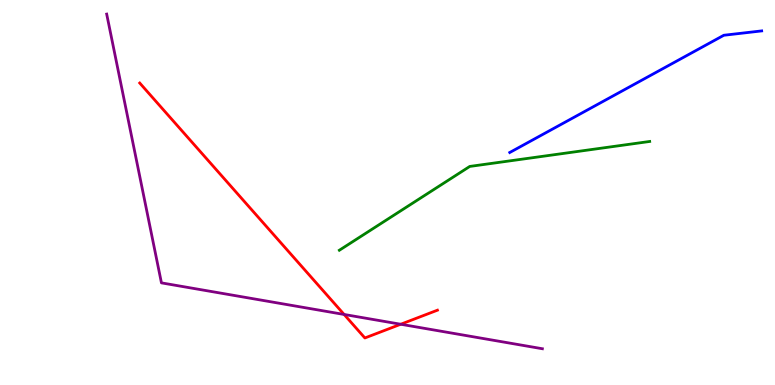[{'lines': ['blue', 'red'], 'intersections': []}, {'lines': ['green', 'red'], 'intersections': []}, {'lines': ['purple', 'red'], 'intersections': [{'x': 4.44, 'y': 1.83}, {'x': 5.17, 'y': 1.58}]}, {'lines': ['blue', 'green'], 'intersections': []}, {'lines': ['blue', 'purple'], 'intersections': []}, {'lines': ['green', 'purple'], 'intersections': []}]